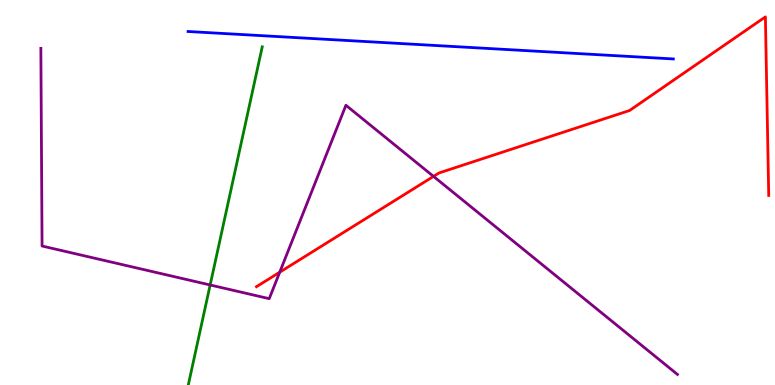[{'lines': ['blue', 'red'], 'intersections': []}, {'lines': ['green', 'red'], 'intersections': []}, {'lines': ['purple', 'red'], 'intersections': [{'x': 3.61, 'y': 2.93}, {'x': 5.59, 'y': 5.42}]}, {'lines': ['blue', 'green'], 'intersections': []}, {'lines': ['blue', 'purple'], 'intersections': []}, {'lines': ['green', 'purple'], 'intersections': [{'x': 2.71, 'y': 2.6}]}]